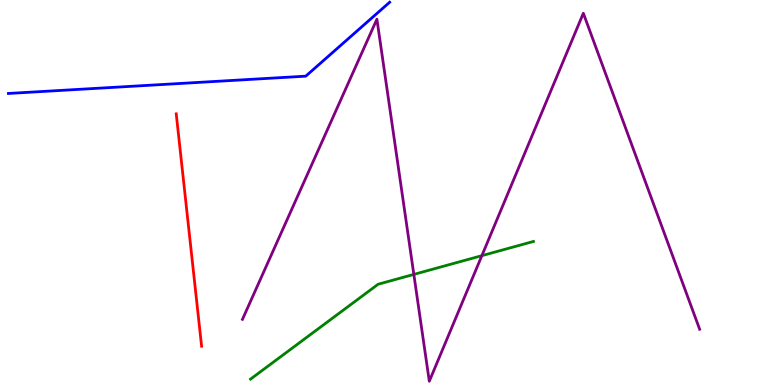[{'lines': ['blue', 'red'], 'intersections': []}, {'lines': ['green', 'red'], 'intersections': []}, {'lines': ['purple', 'red'], 'intersections': []}, {'lines': ['blue', 'green'], 'intersections': []}, {'lines': ['blue', 'purple'], 'intersections': []}, {'lines': ['green', 'purple'], 'intersections': [{'x': 5.34, 'y': 2.87}, {'x': 6.22, 'y': 3.36}]}]